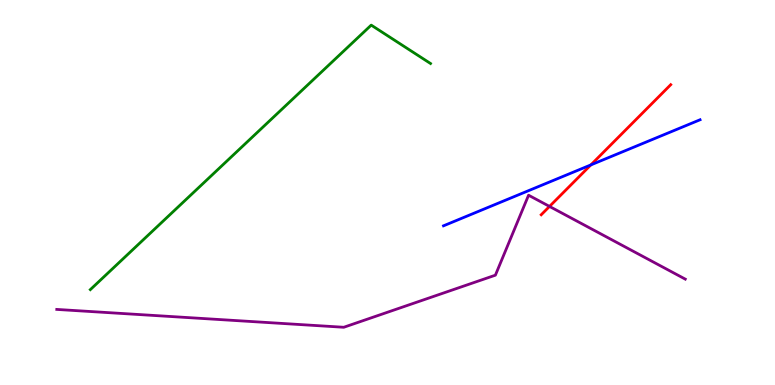[{'lines': ['blue', 'red'], 'intersections': [{'x': 7.62, 'y': 5.72}]}, {'lines': ['green', 'red'], 'intersections': []}, {'lines': ['purple', 'red'], 'intersections': [{'x': 7.09, 'y': 4.64}]}, {'lines': ['blue', 'green'], 'intersections': []}, {'lines': ['blue', 'purple'], 'intersections': []}, {'lines': ['green', 'purple'], 'intersections': []}]